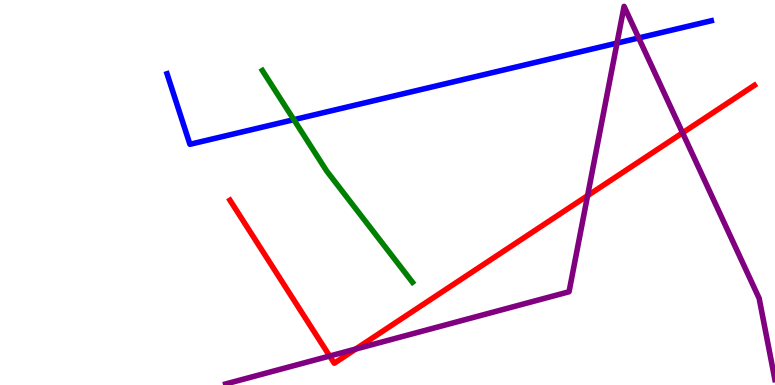[{'lines': ['blue', 'red'], 'intersections': []}, {'lines': ['green', 'red'], 'intersections': []}, {'lines': ['purple', 'red'], 'intersections': [{'x': 4.25, 'y': 0.752}, {'x': 4.59, 'y': 0.934}, {'x': 7.58, 'y': 4.92}, {'x': 8.81, 'y': 6.55}]}, {'lines': ['blue', 'green'], 'intersections': [{'x': 3.79, 'y': 6.89}]}, {'lines': ['blue', 'purple'], 'intersections': [{'x': 7.96, 'y': 8.88}, {'x': 8.24, 'y': 9.01}]}, {'lines': ['green', 'purple'], 'intersections': []}]